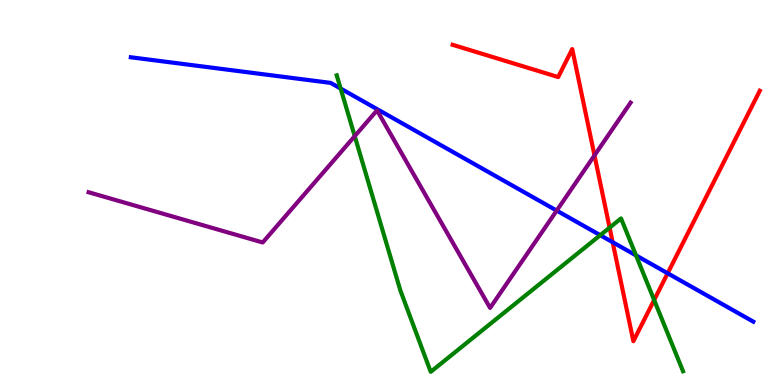[{'lines': ['blue', 'red'], 'intersections': [{'x': 7.91, 'y': 3.71}, {'x': 8.61, 'y': 2.9}]}, {'lines': ['green', 'red'], 'intersections': [{'x': 7.87, 'y': 4.09}, {'x': 8.44, 'y': 2.21}]}, {'lines': ['purple', 'red'], 'intersections': [{'x': 7.67, 'y': 5.96}]}, {'lines': ['blue', 'green'], 'intersections': [{'x': 4.4, 'y': 7.7}, {'x': 7.75, 'y': 3.89}, {'x': 8.21, 'y': 3.37}]}, {'lines': ['blue', 'purple'], 'intersections': [{'x': 7.18, 'y': 4.53}]}, {'lines': ['green', 'purple'], 'intersections': [{'x': 4.58, 'y': 6.46}]}]